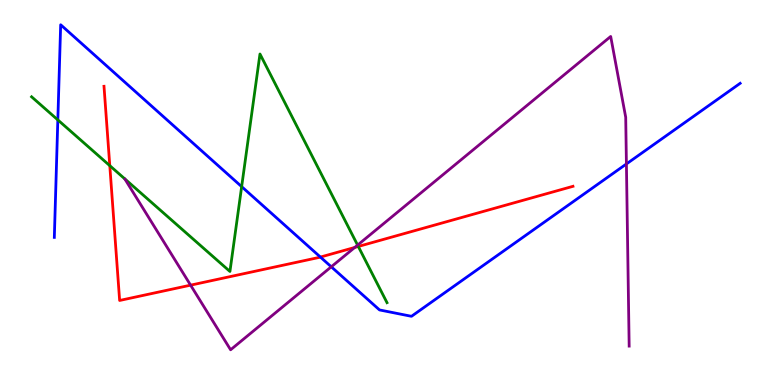[{'lines': ['blue', 'red'], 'intersections': [{'x': 4.13, 'y': 3.32}]}, {'lines': ['green', 'red'], 'intersections': [{'x': 1.42, 'y': 5.7}, {'x': 4.62, 'y': 3.6}]}, {'lines': ['purple', 'red'], 'intersections': [{'x': 2.46, 'y': 2.59}, {'x': 4.58, 'y': 3.57}]}, {'lines': ['blue', 'green'], 'intersections': [{'x': 0.746, 'y': 6.89}, {'x': 3.12, 'y': 5.15}]}, {'lines': ['blue', 'purple'], 'intersections': [{'x': 4.27, 'y': 3.07}, {'x': 8.08, 'y': 5.74}]}, {'lines': ['green', 'purple'], 'intersections': [{'x': 4.61, 'y': 3.63}]}]